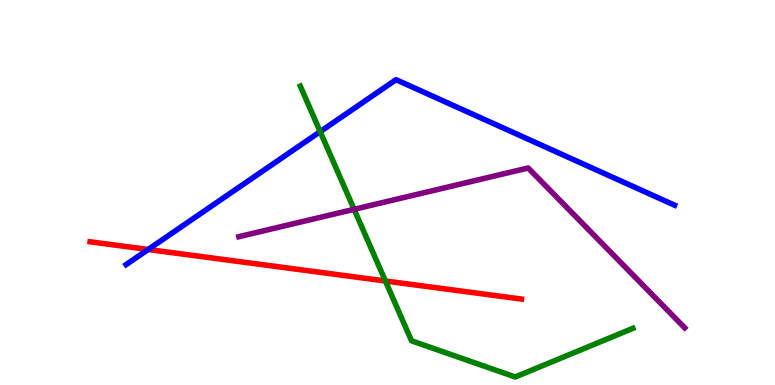[{'lines': ['blue', 'red'], 'intersections': [{'x': 1.91, 'y': 3.52}]}, {'lines': ['green', 'red'], 'intersections': [{'x': 4.97, 'y': 2.7}]}, {'lines': ['purple', 'red'], 'intersections': []}, {'lines': ['blue', 'green'], 'intersections': [{'x': 4.13, 'y': 6.58}]}, {'lines': ['blue', 'purple'], 'intersections': []}, {'lines': ['green', 'purple'], 'intersections': [{'x': 4.57, 'y': 4.56}]}]